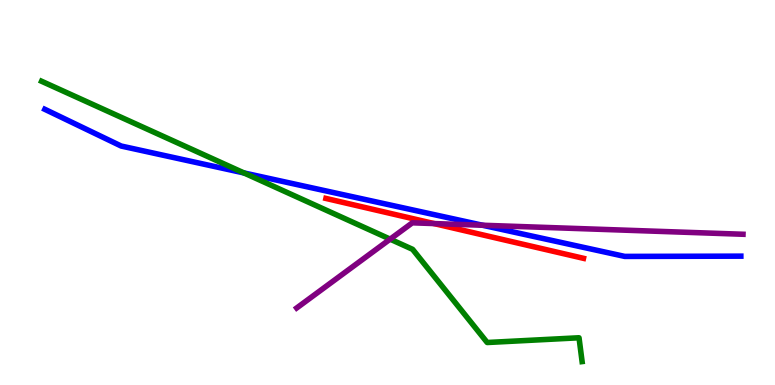[{'lines': ['blue', 'red'], 'intersections': []}, {'lines': ['green', 'red'], 'intersections': []}, {'lines': ['purple', 'red'], 'intersections': [{'x': 5.6, 'y': 4.19}]}, {'lines': ['blue', 'green'], 'intersections': [{'x': 3.15, 'y': 5.51}]}, {'lines': ['blue', 'purple'], 'intersections': [{'x': 6.23, 'y': 4.15}]}, {'lines': ['green', 'purple'], 'intersections': [{'x': 5.03, 'y': 3.79}]}]